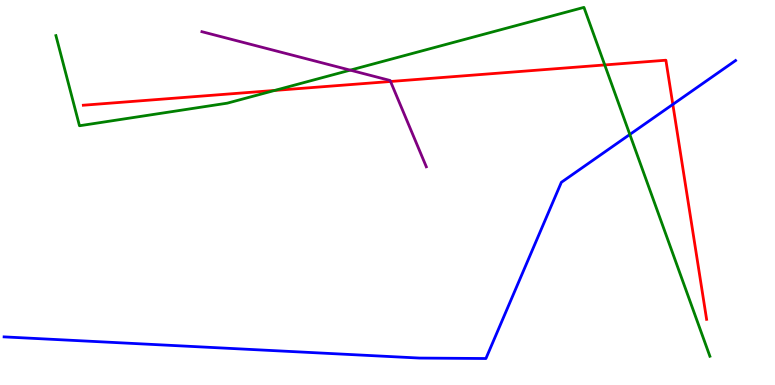[{'lines': ['blue', 'red'], 'intersections': [{'x': 8.68, 'y': 7.29}]}, {'lines': ['green', 'red'], 'intersections': [{'x': 3.54, 'y': 7.65}, {'x': 7.8, 'y': 8.31}]}, {'lines': ['purple', 'red'], 'intersections': [{'x': 5.04, 'y': 7.88}]}, {'lines': ['blue', 'green'], 'intersections': [{'x': 8.13, 'y': 6.51}]}, {'lines': ['blue', 'purple'], 'intersections': []}, {'lines': ['green', 'purple'], 'intersections': [{'x': 4.52, 'y': 8.18}]}]